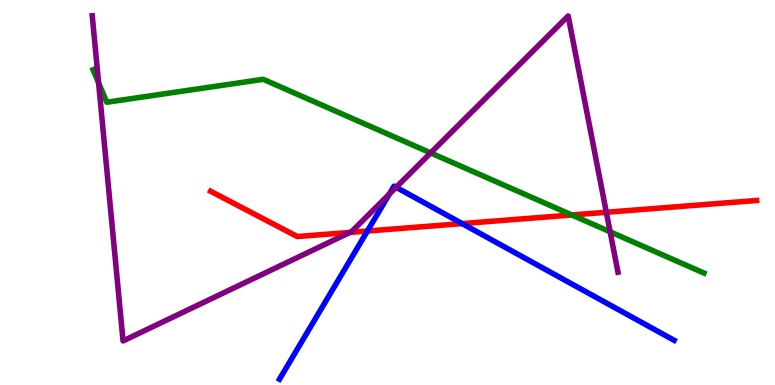[{'lines': ['blue', 'red'], 'intersections': [{'x': 4.74, 'y': 4.0}, {'x': 5.96, 'y': 4.19}]}, {'lines': ['green', 'red'], 'intersections': [{'x': 7.38, 'y': 4.42}]}, {'lines': ['purple', 'red'], 'intersections': [{'x': 4.52, 'y': 3.96}, {'x': 7.82, 'y': 4.49}]}, {'lines': ['blue', 'green'], 'intersections': []}, {'lines': ['blue', 'purple'], 'intersections': [{'x': 5.02, 'y': 4.96}, {'x': 5.11, 'y': 5.14}]}, {'lines': ['green', 'purple'], 'intersections': [{'x': 1.27, 'y': 7.85}, {'x': 5.56, 'y': 6.03}, {'x': 7.87, 'y': 3.98}]}]